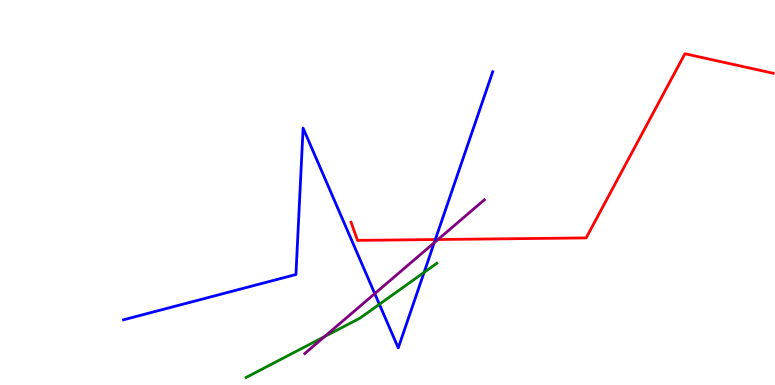[{'lines': ['blue', 'red'], 'intersections': [{'x': 5.62, 'y': 3.78}]}, {'lines': ['green', 'red'], 'intersections': []}, {'lines': ['purple', 'red'], 'intersections': [{'x': 5.65, 'y': 3.78}]}, {'lines': ['blue', 'green'], 'intersections': [{'x': 4.9, 'y': 2.1}, {'x': 5.47, 'y': 2.93}]}, {'lines': ['blue', 'purple'], 'intersections': [{'x': 4.84, 'y': 2.37}, {'x': 5.6, 'y': 3.7}]}, {'lines': ['green', 'purple'], 'intersections': [{'x': 4.19, 'y': 1.26}]}]